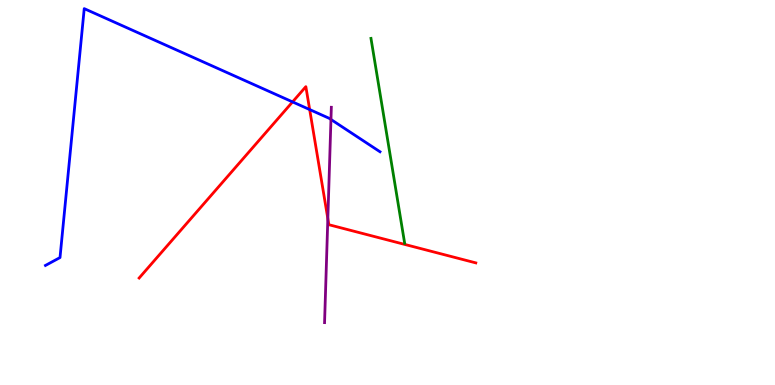[{'lines': ['blue', 'red'], 'intersections': [{'x': 3.78, 'y': 7.35}, {'x': 4.0, 'y': 7.15}]}, {'lines': ['green', 'red'], 'intersections': []}, {'lines': ['purple', 'red'], 'intersections': [{'x': 4.23, 'y': 4.32}]}, {'lines': ['blue', 'green'], 'intersections': []}, {'lines': ['blue', 'purple'], 'intersections': [{'x': 4.27, 'y': 6.9}]}, {'lines': ['green', 'purple'], 'intersections': []}]